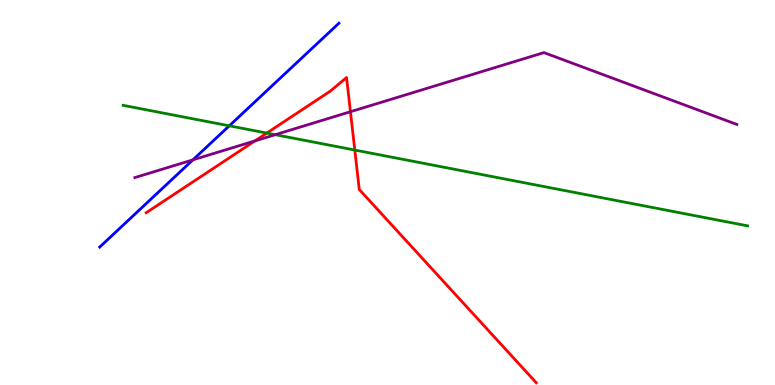[{'lines': ['blue', 'red'], 'intersections': []}, {'lines': ['green', 'red'], 'intersections': [{'x': 3.44, 'y': 6.54}, {'x': 4.58, 'y': 6.1}]}, {'lines': ['purple', 'red'], 'intersections': [{'x': 3.29, 'y': 6.34}, {'x': 4.52, 'y': 7.1}]}, {'lines': ['blue', 'green'], 'intersections': [{'x': 2.96, 'y': 6.73}]}, {'lines': ['blue', 'purple'], 'intersections': [{'x': 2.49, 'y': 5.85}]}, {'lines': ['green', 'purple'], 'intersections': [{'x': 3.55, 'y': 6.5}]}]